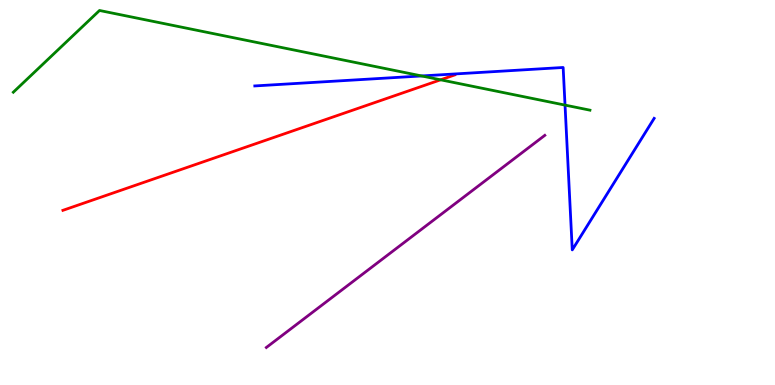[{'lines': ['blue', 'red'], 'intersections': []}, {'lines': ['green', 'red'], 'intersections': [{'x': 5.69, 'y': 7.93}]}, {'lines': ['purple', 'red'], 'intersections': []}, {'lines': ['blue', 'green'], 'intersections': [{'x': 5.44, 'y': 8.03}, {'x': 7.29, 'y': 7.27}]}, {'lines': ['blue', 'purple'], 'intersections': []}, {'lines': ['green', 'purple'], 'intersections': []}]